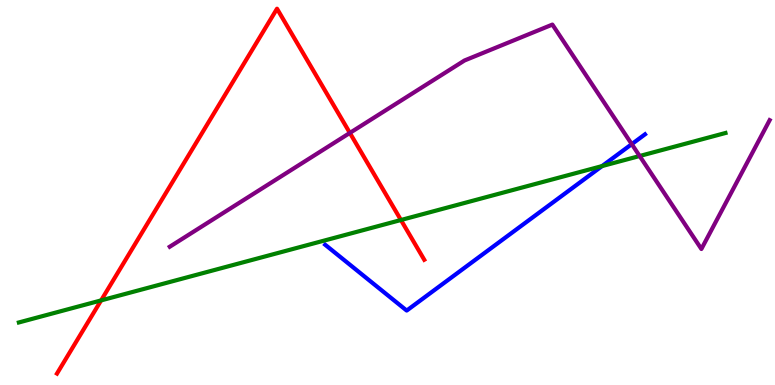[{'lines': ['blue', 'red'], 'intersections': []}, {'lines': ['green', 'red'], 'intersections': [{'x': 1.3, 'y': 2.2}, {'x': 5.17, 'y': 4.29}]}, {'lines': ['purple', 'red'], 'intersections': [{'x': 4.51, 'y': 6.55}]}, {'lines': ['blue', 'green'], 'intersections': [{'x': 7.77, 'y': 5.69}]}, {'lines': ['blue', 'purple'], 'intersections': [{'x': 8.15, 'y': 6.26}]}, {'lines': ['green', 'purple'], 'intersections': [{'x': 8.25, 'y': 5.95}]}]